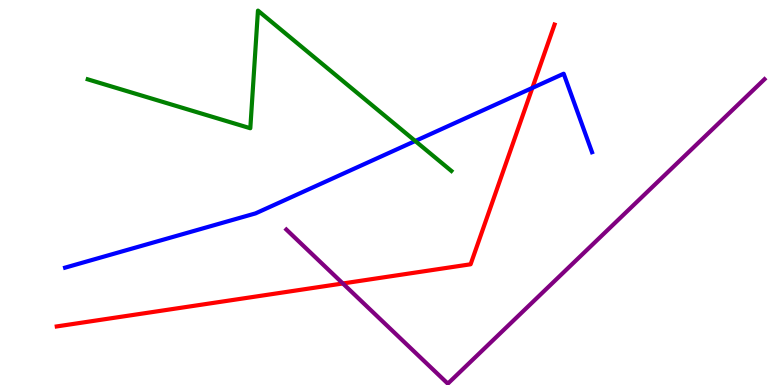[{'lines': ['blue', 'red'], 'intersections': [{'x': 6.87, 'y': 7.72}]}, {'lines': ['green', 'red'], 'intersections': []}, {'lines': ['purple', 'red'], 'intersections': [{'x': 4.42, 'y': 2.64}]}, {'lines': ['blue', 'green'], 'intersections': [{'x': 5.36, 'y': 6.34}]}, {'lines': ['blue', 'purple'], 'intersections': []}, {'lines': ['green', 'purple'], 'intersections': []}]